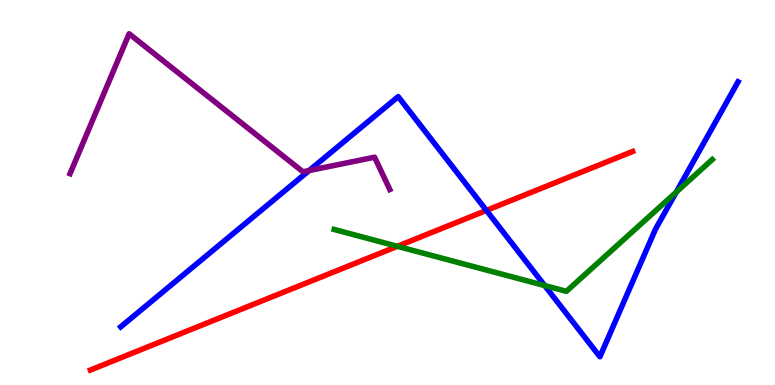[{'lines': ['blue', 'red'], 'intersections': [{'x': 6.28, 'y': 4.53}]}, {'lines': ['green', 'red'], 'intersections': [{'x': 5.13, 'y': 3.6}]}, {'lines': ['purple', 'red'], 'intersections': []}, {'lines': ['blue', 'green'], 'intersections': [{'x': 7.03, 'y': 2.58}, {'x': 8.73, 'y': 5.01}]}, {'lines': ['blue', 'purple'], 'intersections': [{'x': 3.99, 'y': 5.57}]}, {'lines': ['green', 'purple'], 'intersections': []}]